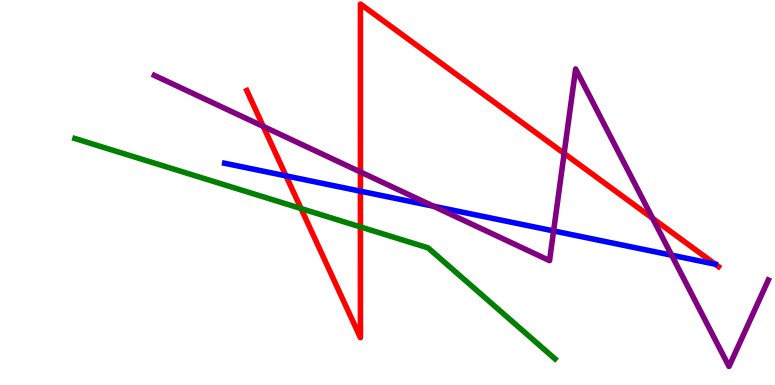[{'lines': ['blue', 'red'], 'intersections': [{'x': 3.69, 'y': 5.43}, {'x': 4.65, 'y': 5.03}, {'x': 9.23, 'y': 3.14}]}, {'lines': ['green', 'red'], 'intersections': [{'x': 3.88, 'y': 4.58}, {'x': 4.65, 'y': 4.11}]}, {'lines': ['purple', 'red'], 'intersections': [{'x': 3.4, 'y': 6.72}, {'x': 4.65, 'y': 5.53}, {'x': 7.28, 'y': 6.01}, {'x': 8.42, 'y': 4.33}]}, {'lines': ['blue', 'green'], 'intersections': []}, {'lines': ['blue', 'purple'], 'intersections': [{'x': 5.59, 'y': 4.64}, {'x': 7.14, 'y': 4.0}, {'x': 8.67, 'y': 3.37}]}, {'lines': ['green', 'purple'], 'intersections': []}]